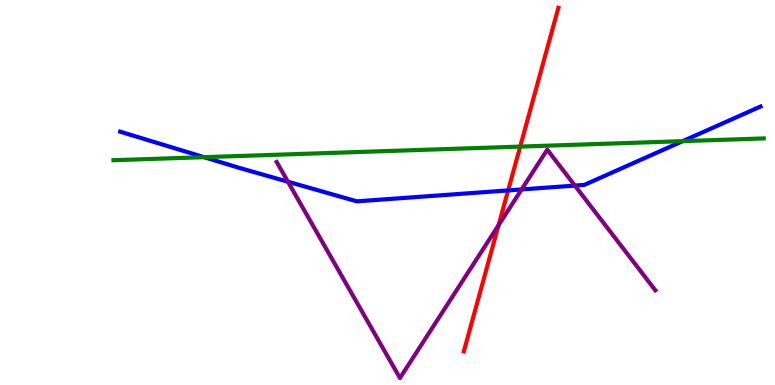[{'lines': ['blue', 'red'], 'intersections': [{'x': 6.56, 'y': 5.05}]}, {'lines': ['green', 'red'], 'intersections': [{'x': 6.71, 'y': 6.19}]}, {'lines': ['purple', 'red'], 'intersections': [{'x': 6.43, 'y': 4.15}]}, {'lines': ['blue', 'green'], 'intersections': [{'x': 2.63, 'y': 5.92}, {'x': 8.81, 'y': 6.33}]}, {'lines': ['blue', 'purple'], 'intersections': [{'x': 3.72, 'y': 5.28}, {'x': 6.73, 'y': 5.08}, {'x': 7.42, 'y': 5.18}]}, {'lines': ['green', 'purple'], 'intersections': []}]